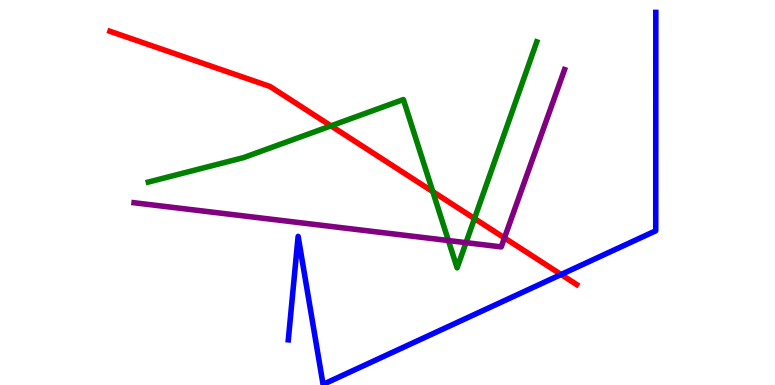[{'lines': ['blue', 'red'], 'intersections': [{'x': 7.24, 'y': 2.87}]}, {'lines': ['green', 'red'], 'intersections': [{'x': 4.27, 'y': 6.73}, {'x': 5.58, 'y': 5.02}, {'x': 6.12, 'y': 4.32}]}, {'lines': ['purple', 'red'], 'intersections': [{'x': 6.51, 'y': 3.82}]}, {'lines': ['blue', 'green'], 'intersections': []}, {'lines': ['blue', 'purple'], 'intersections': []}, {'lines': ['green', 'purple'], 'intersections': [{'x': 5.79, 'y': 3.75}, {'x': 6.01, 'y': 3.7}]}]